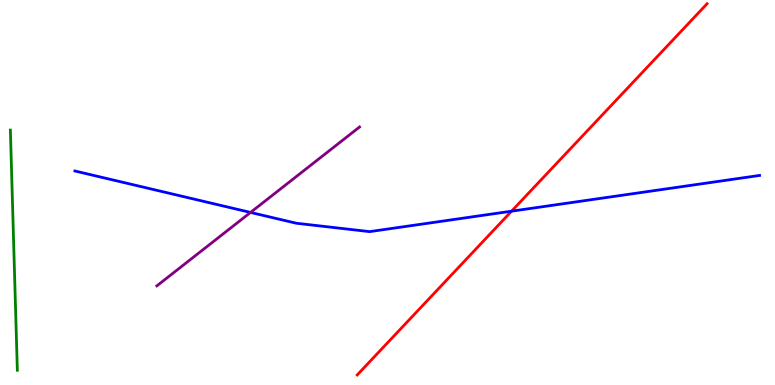[{'lines': ['blue', 'red'], 'intersections': [{'x': 6.6, 'y': 4.51}]}, {'lines': ['green', 'red'], 'intersections': []}, {'lines': ['purple', 'red'], 'intersections': []}, {'lines': ['blue', 'green'], 'intersections': []}, {'lines': ['blue', 'purple'], 'intersections': [{'x': 3.23, 'y': 4.48}]}, {'lines': ['green', 'purple'], 'intersections': []}]